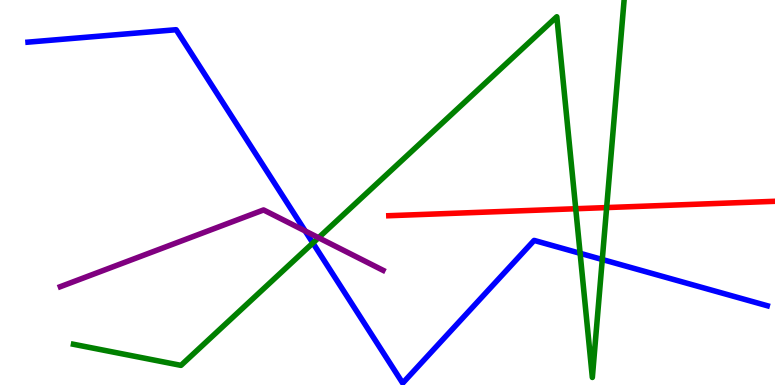[{'lines': ['blue', 'red'], 'intersections': []}, {'lines': ['green', 'red'], 'intersections': [{'x': 7.43, 'y': 4.58}, {'x': 7.83, 'y': 4.61}]}, {'lines': ['purple', 'red'], 'intersections': []}, {'lines': ['blue', 'green'], 'intersections': [{'x': 4.04, 'y': 3.69}, {'x': 7.49, 'y': 3.42}, {'x': 7.77, 'y': 3.26}]}, {'lines': ['blue', 'purple'], 'intersections': [{'x': 3.94, 'y': 4.0}]}, {'lines': ['green', 'purple'], 'intersections': [{'x': 4.11, 'y': 3.83}]}]